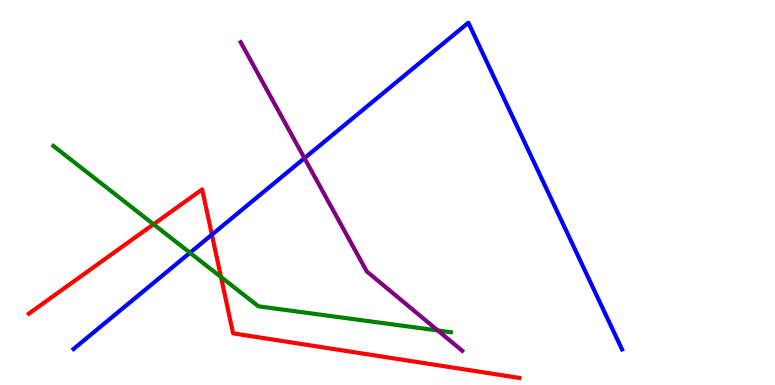[{'lines': ['blue', 'red'], 'intersections': [{'x': 2.73, 'y': 3.91}]}, {'lines': ['green', 'red'], 'intersections': [{'x': 1.98, 'y': 4.17}, {'x': 2.85, 'y': 2.8}]}, {'lines': ['purple', 'red'], 'intersections': []}, {'lines': ['blue', 'green'], 'intersections': [{'x': 2.45, 'y': 3.43}]}, {'lines': ['blue', 'purple'], 'intersections': [{'x': 3.93, 'y': 5.89}]}, {'lines': ['green', 'purple'], 'intersections': [{'x': 5.65, 'y': 1.42}]}]